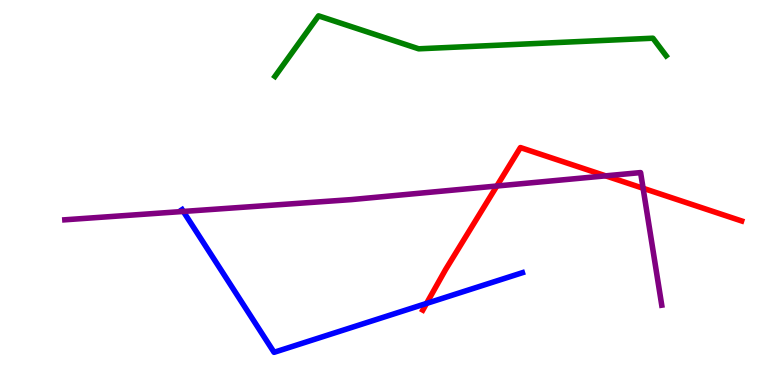[{'lines': ['blue', 'red'], 'intersections': [{'x': 5.5, 'y': 2.12}]}, {'lines': ['green', 'red'], 'intersections': []}, {'lines': ['purple', 'red'], 'intersections': [{'x': 6.41, 'y': 5.17}, {'x': 7.81, 'y': 5.43}, {'x': 8.3, 'y': 5.11}]}, {'lines': ['blue', 'green'], 'intersections': []}, {'lines': ['blue', 'purple'], 'intersections': [{'x': 2.37, 'y': 4.51}]}, {'lines': ['green', 'purple'], 'intersections': []}]